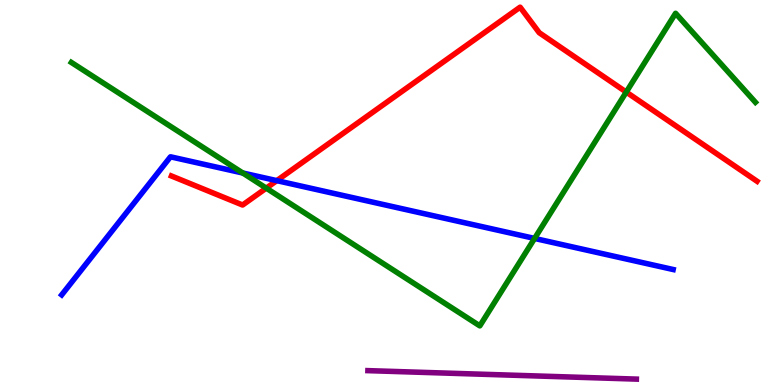[{'lines': ['blue', 'red'], 'intersections': [{'x': 3.57, 'y': 5.31}]}, {'lines': ['green', 'red'], 'intersections': [{'x': 3.44, 'y': 5.11}, {'x': 8.08, 'y': 7.61}]}, {'lines': ['purple', 'red'], 'intersections': []}, {'lines': ['blue', 'green'], 'intersections': [{'x': 3.13, 'y': 5.51}, {'x': 6.9, 'y': 3.81}]}, {'lines': ['blue', 'purple'], 'intersections': []}, {'lines': ['green', 'purple'], 'intersections': []}]